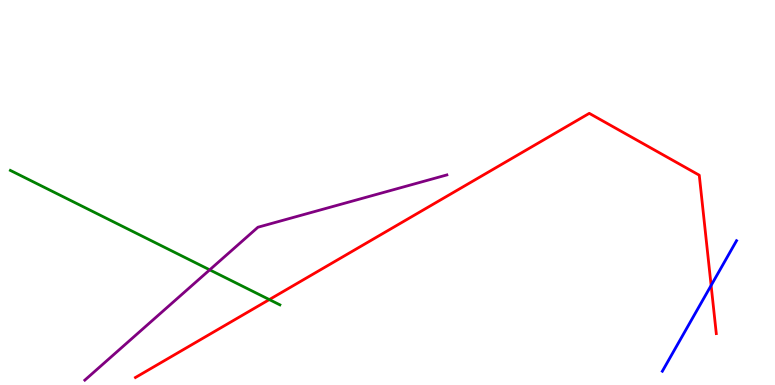[{'lines': ['blue', 'red'], 'intersections': [{'x': 9.18, 'y': 2.59}]}, {'lines': ['green', 'red'], 'intersections': [{'x': 3.48, 'y': 2.22}]}, {'lines': ['purple', 'red'], 'intersections': []}, {'lines': ['blue', 'green'], 'intersections': []}, {'lines': ['blue', 'purple'], 'intersections': []}, {'lines': ['green', 'purple'], 'intersections': [{'x': 2.71, 'y': 2.99}]}]